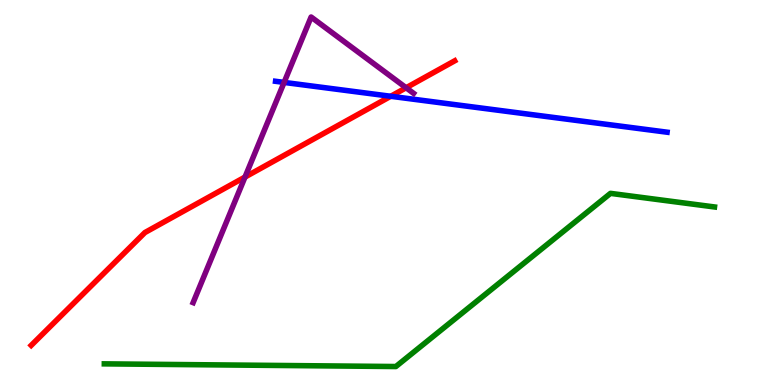[{'lines': ['blue', 'red'], 'intersections': [{'x': 5.04, 'y': 7.5}]}, {'lines': ['green', 'red'], 'intersections': []}, {'lines': ['purple', 'red'], 'intersections': [{'x': 3.16, 'y': 5.4}, {'x': 5.24, 'y': 7.72}]}, {'lines': ['blue', 'green'], 'intersections': []}, {'lines': ['blue', 'purple'], 'intersections': [{'x': 3.67, 'y': 7.86}]}, {'lines': ['green', 'purple'], 'intersections': []}]